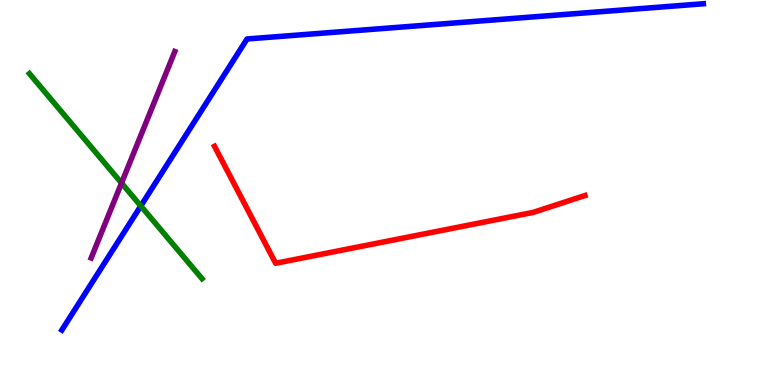[{'lines': ['blue', 'red'], 'intersections': []}, {'lines': ['green', 'red'], 'intersections': []}, {'lines': ['purple', 'red'], 'intersections': []}, {'lines': ['blue', 'green'], 'intersections': [{'x': 1.82, 'y': 4.65}]}, {'lines': ['blue', 'purple'], 'intersections': []}, {'lines': ['green', 'purple'], 'intersections': [{'x': 1.57, 'y': 5.25}]}]